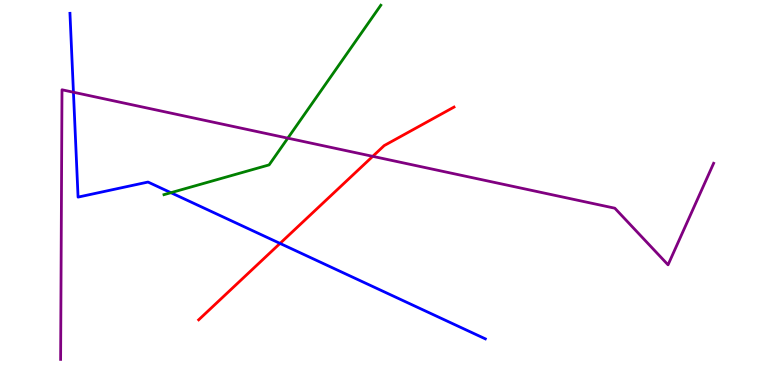[{'lines': ['blue', 'red'], 'intersections': [{'x': 3.61, 'y': 3.68}]}, {'lines': ['green', 'red'], 'intersections': []}, {'lines': ['purple', 'red'], 'intersections': [{'x': 4.81, 'y': 5.94}]}, {'lines': ['blue', 'green'], 'intersections': [{'x': 2.21, 'y': 5.0}]}, {'lines': ['blue', 'purple'], 'intersections': [{'x': 0.948, 'y': 7.6}]}, {'lines': ['green', 'purple'], 'intersections': [{'x': 3.71, 'y': 6.41}]}]